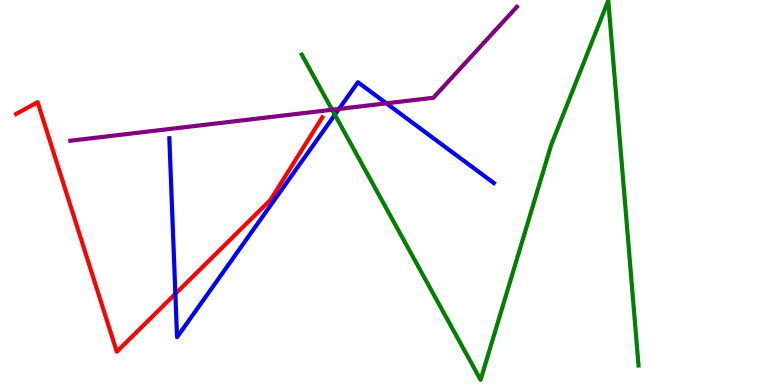[{'lines': ['blue', 'red'], 'intersections': [{'x': 2.26, 'y': 2.37}]}, {'lines': ['green', 'red'], 'intersections': []}, {'lines': ['purple', 'red'], 'intersections': []}, {'lines': ['blue', 'green'], 'intersections': [{'x': 4.32, 'y': 7.02}]}, {'lines': ['blue', 'purple'], 'intersections': [{'x': 4.37, 'y': 7.17}, {'x': 4.99, 'y': 7.32}]}, {'lines': ['green', 'purple'], 'intersections': [{'x': 4.29, 'y': 7.15}]}]